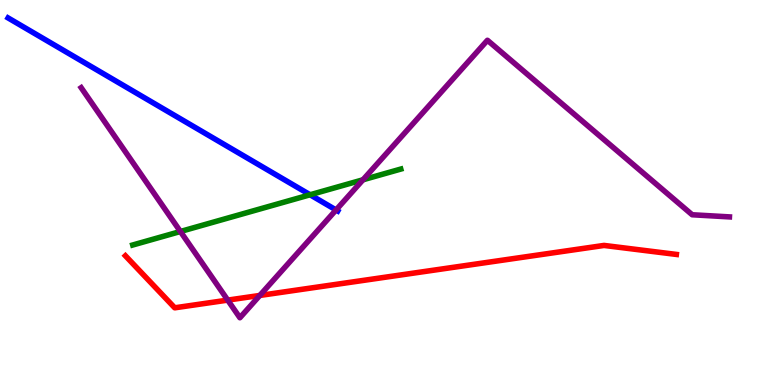[{'lines': ['blue', 'red'], 'intersections': []}, {'lines': ['green', 'red'], 'intersections': []}, {'lines': ['purple', 'red'], 'intersections': [{'x': 2.94, 'y': 2.2}, {'x': 3.35, 'y': 2.33}]}, {'lines': ['blue', 'green'], 'intersections': [{'x': 4.0, 'y': 4.94}]}, {'lines': ['blue', 'purple'], 'intersections': [{'x': 4.34, 'y': 4.55}]}, {'lines': ['green', 'purple'], 'intersections': [{'x': 2.33, 'y': 3.99}, {'x': 4.68, 'y': 5.33}]}]